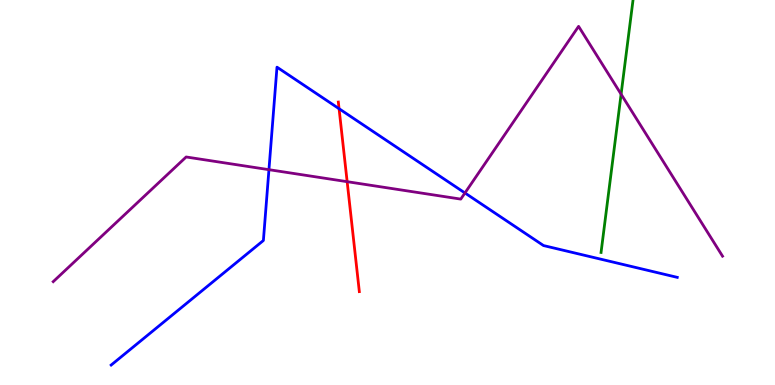[{'lines': ['blue', 'red'], 'intersections': [{'x': 4.38, 'y': 7.18}]}, {'lines': ['green', 'red'], 'intersections': []}, {'lines': ['purple', 'red'], 'intersections': [{'x': 4.48, 'y': 5.28}]}, {'lines': ['blue', 'green'], 'intersections': []}, {'lines': ['blue', 'purple'], 'intersections': [{'x': 3.47, 'y': 5.59}, {'x': 6.0, 'y': 4.99}]}, {'lines': ['green', 'purple'], 'intersections': [{'x': 8.01, 'y': 7.55}]}]